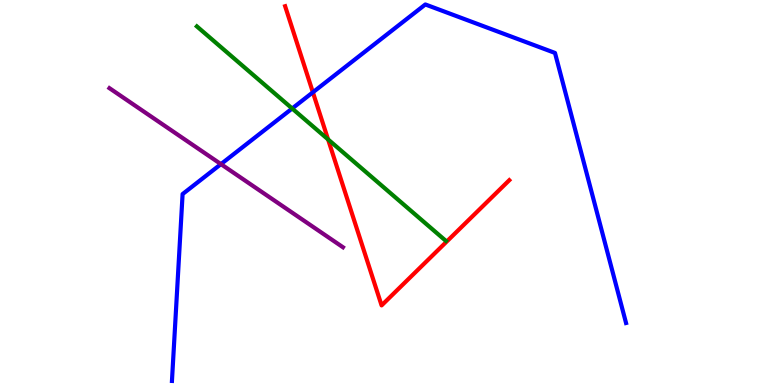[{'lines': ['blue', 'red'], 'intersections': [{'x': 4.04, 'y': 7.6}]}, {'lines': ['green', 'red'], 'intersections': [{'x': 4.23, 'y': 6.38}]}, {'lines': ['purple', 'red'], 'intersections': []}, {'lines': ['blue', 'green'], 'intersections': [{'x': 3.77, 'y': 7.18}]}, {'lines': ['blue', 'purple'], 'intersections': [{'x': 2.85, 'y': 5.74}]}, {'lines': ['green', 'purple'], 'intersections': []}]